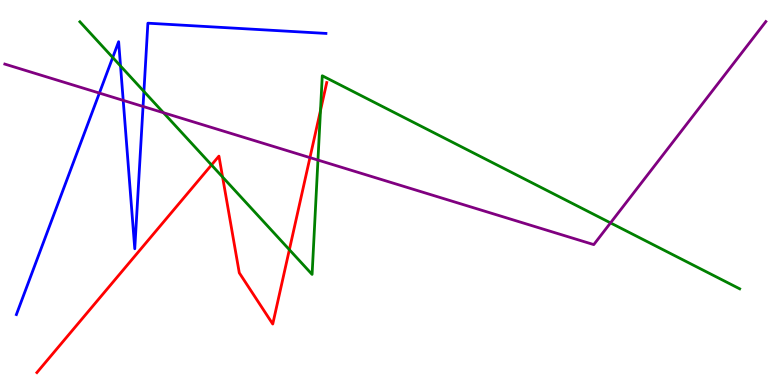[{'lines': ['blue', 'red'], 'intersections': []}, {'lines': ['green', 'red'], 'intersections': [{'x': 2.73, 'y': 5.72}, {'x': 2.87, 'y': 5.4}, {'x': 3.73, 'y': 3.51}, {'x': 4.14, 'y': 7.13}]}, {'lines': ['purple', 'red'], 'intersections': [{'x': 4.0, 'y': 5.91}]}, {'lines': ['blue', 'green'], 'intersections': [{'x': 1.45, 'y': 8.51}, {'x': 1.56, 'y': 8.29}, {'x': 1.86, 'y': 7.62}]}, {'lines': ['blue', 'purple'], 'intersections': [{'x': 1.28, 'y': 7.58}, {'x': 1.59, 'y': 7.39}, {'x': 1.85, 'y': 7.23}]}, {'lines': ['green', 'purple'], 'intersections': [{'x': 2.11, 'y': 7.07}, {'x': 4.1, 'y': 5.84}, {'x': 7.88, 'y': 4.21}]}]